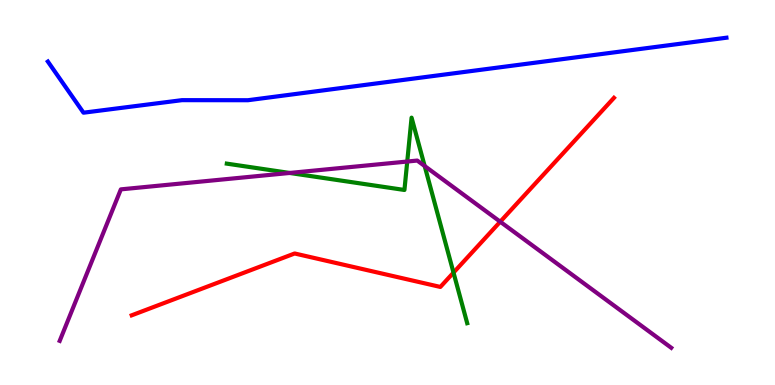[{'lines': ['blue', 'red'], 'intersections': []}, {'lines': ['green', 'red'], 'intersections': [{'x': 5.85, 'y': 2.92}]}, {'lines': ['purple', 'red'], 'intersections': [{'x': 6.45, 'y': 4.24}]}, {'lines': ['blue', 'green'], 'intersections': []}, {'lines': ['blue', 'purple'], 'intersections': []}, {'lines': ['green', 'purple'], 'intersections': [{'x': 3.74, 'y': 5.51}, {'x': 5.25, 'y': 5.8}, {'x': 5.48, 'y': 5.69}]}]